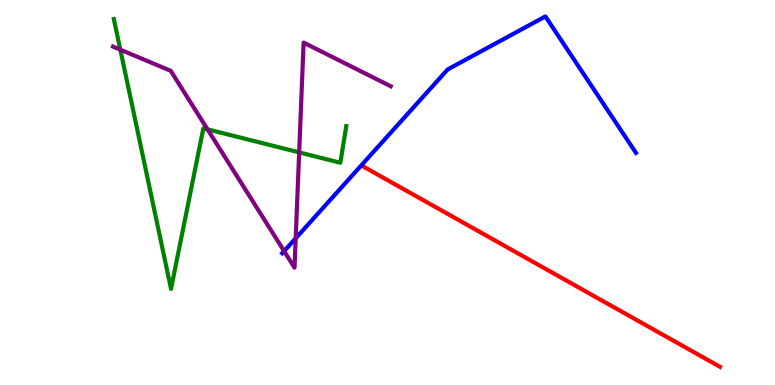[{'lines': ['blue', 'red'], 'intersections': []}, {'lines': ['green', 'red'], 'intersections': []}, {'lines': ['purple', 'red'], 'intersections': []}, {'lines': ['blue', 'green'], 'intersections': []}, {'lines': ['blue', 'purple'], 'intersections': [{'x': 3.67, 'y': 3.48}, {'x': 3.82, 'y': 3.81}]}, {'lines': ['green', 'purple'], 'intersections': [{'x': 1.55, 'y': 8.71}, {'x': 2.68, 'y': 6.64}, {'x': 3.86, 'y': 6.04}]}]